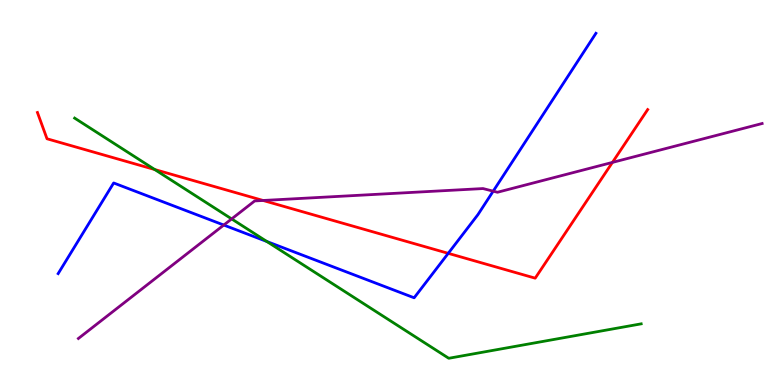[{'lines': ['blue', 'red'], 'intersections': [{'x': 5.78, 'y': 3.42}]}, {'lines': ['green', 'red'], 'intersections': [{'x': 2.0, 'y': 5.6}]}, {'lines': ['purple', 'red'], 'intersections': [{'x': 3.39, 'y': 4.79}, {'x': 7.9, 'y': 5.78}]}, {'lines': ['blue', 'green'], 'intersections': [{'x': 3.44, 'y': 3.73}]}, {'lines': ['blue', 'purple'], 'intersections': [{'x': 2.89, 'y': 4.15}, {'x': 6.36, 'y': 5.03}]}, {'lines': ['green', 'purple'], 'intersections': [{'x': 2.99, 'y': 4.31}]}]